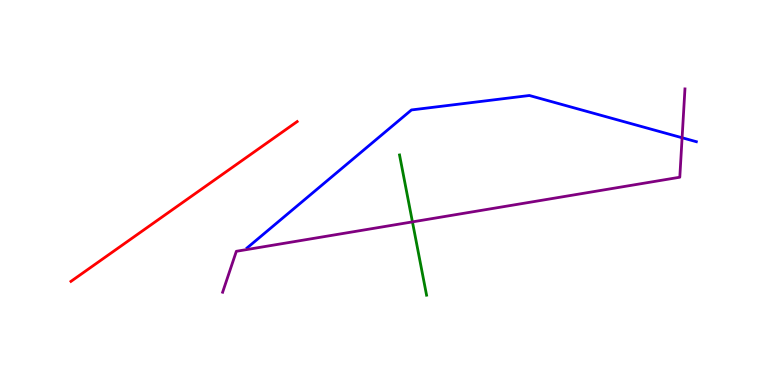[{'lines': ['blue', 'red'], 'intersections': []}, {'lines': ['green', 'red'], 'intersections': []}, {'lines': ['purple', 'red'], 'intersections': []}, {'lines': ['blue', 'green'], 'intersections': []}, {'lines': ['blue', 'purple'], 'intersections': [{'x': 8.8, 'y': 6.42}]}, {'lines': ['green', 'purple'], 'intersections': [{'x': 5.32, 'y': 4.24}]}]